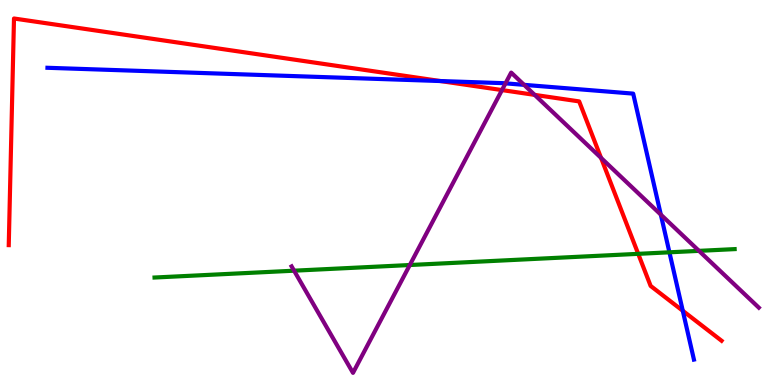[{'lines': ['blue', 'red'], 'intersections': [{'x': 5.68, 'y': 7.9}, {'x': 8.81, 'y': 1.93}]}, {'lines': ['green', 'red'], 'intersections': [{'x': 8.23, 'y': 3.41}]}, {'lines': ['purple', 'red'], 'intersections': [{'x': 6.48, 'y': 7.66}, {'x': 6.9, 'y': 7.54}, {'x': 7.76, 'y': 5.9}]}, {'lines': ['blue', 'green'], 'intersections': [{'x': 8.64, 'y': 3.45}]}, {'lines': ['blue', 'purple'], 'intersections': [{'x': 6.52, 'y': 7.84}, {'x': 6.76, 'y': 7.8}, {'x': 8.53, 'y': 4.43}]}, {'lines': ['green', 'purple'], 'intersections': [{'x': 3.79, 'y': 2.97}, {'x': 5.29, 'y': 3.12}, {'x': 9.02, 'y': 3.48}]}]